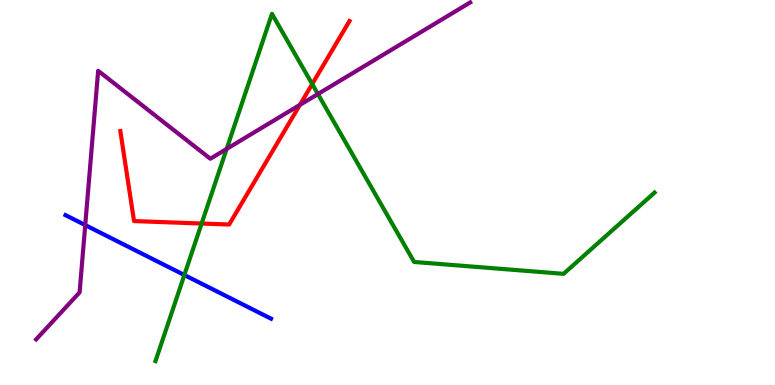[{'lines': ['blue', 'red'], 'intersections': []}, {'lines': ['green', 'red'], 'intersections': [{'x': 2.6, 'y': 4.19}, {'x': 4.03, 'y': 7.82}]}, {'lines': ['purple', 'red'], 'intersections': [{'x': 3.87, 'y': 7.28}]}, {'lines': ['blue', 'green'], 'intersections': [{'x': 2.38, 'y': 2.86}]}, {'lines': ['blue', 'purple'], 'intersections': [{'x': 1.1, 'y': 4.15}]}, {'lines': ['green', 'purple'], 'intersections': [{'x': 2.92, 'y': 6.13}, {'x': 4.1, 'y': 7.56}]}]